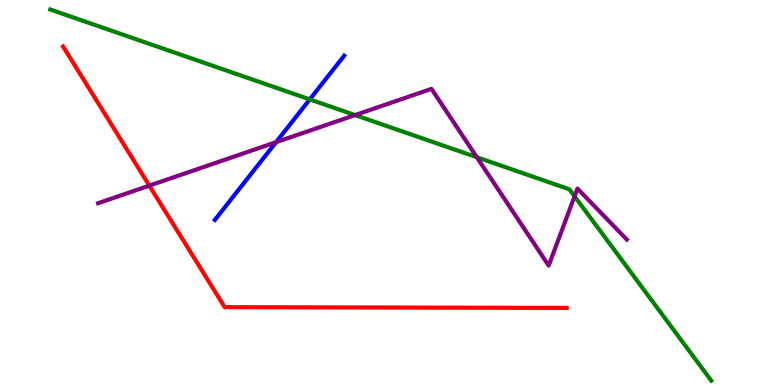[{'lines': ['blue', 'red'], 'intersections': []}, {'lines': ['green', 'red'], 'intersections': []}, {'lines': ['purple', 'red'], 'intersections': [{'x': 1.93, 'y': 5.18}]}, {'lines': ['blue', 'green'], 'intersections': [{'x': 4.0, 'y': 7.42}]}, {'lines': ['blue', 'purple'], 'intersections': [{'x': 3.56, 'y': 6.31}]}, {'lines': ['green', 'purple'], 'intersections': [{'x': 4.58, 'y': 7.01}, {'x': 6.15, 'y': 5.92}, {'x': 7.41, 'y': 4.9}]}]